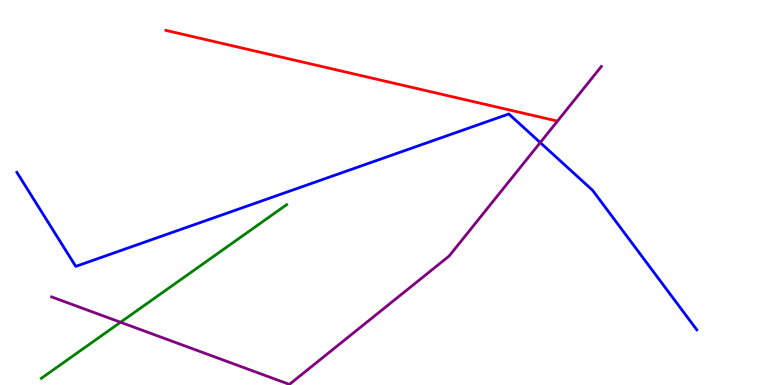[{'lines': ['blue', 'red'], 'intersections': []}, {'lines': ['green', 'red'], 'intersections': []}, {'lines': ['purple', 'red'], 'intersections': []}, {'lines': ['blue', 'green'], 'intersections': []}, {'lines': ['blue', 'purple'], 'intersections': [{'x': 6.97, 'y': 6.3}]}, {'lines': ['green', 'purple'], 'intersections': [{'x': 1.56, 'y': 1.63}]}]